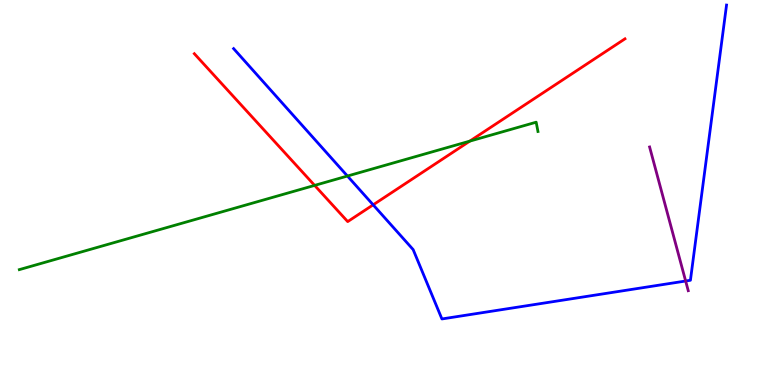[{'lines': ['blue', 'red'], 'intersections': [{'x': 4.81, 'y': 4.68}]}, {'lines': ['green', 'red'], 'intersections': [{'x': 4.06, 'y': 5.18}, {'x': 6.06, 'y': 6.33}]}, {'lines': ['purple', 'red'], 'intersections': []}, {'lines': ['blue', 'green'], 'intersections': [{'x': 4.48, 'y': 5.43}]}, {'lines': ['blue', 'purple'], 'intersections': [{'x': 8.85, 'y': 2.7}]}, {'lines': ['green', 'purple'], 'intersections': []}]